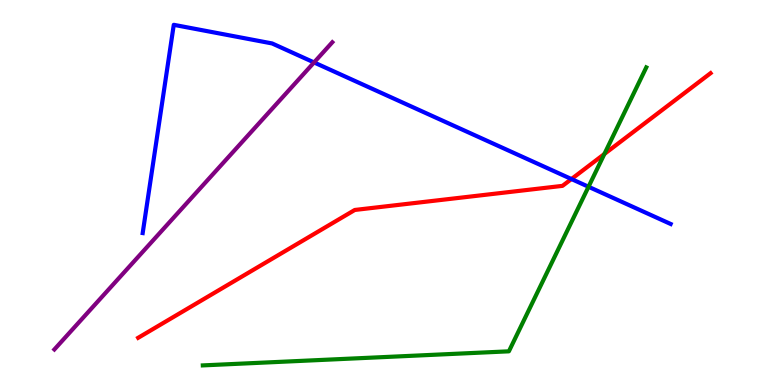[{'lines': ['blue', 'red'], 'intersections': [{'x': 7.37, 'y': 5.35}]}, {'lines': ['green', 'red'], 'intersections': [{'x': 7.8, 'y': 6.0}]}, {'lines': ['purple', 'red'], 'intersections': []}, {'lines': ['blue', 'green'], 'intersections': [{'x': 7.59, 'y': 5.15}]}, {'lines': ['blue', 'purple'], 'intersections': [{'x': 4.05, 'y': 8.38}]}, {'lines': ['green', 'purple'], 'intersections': []}]